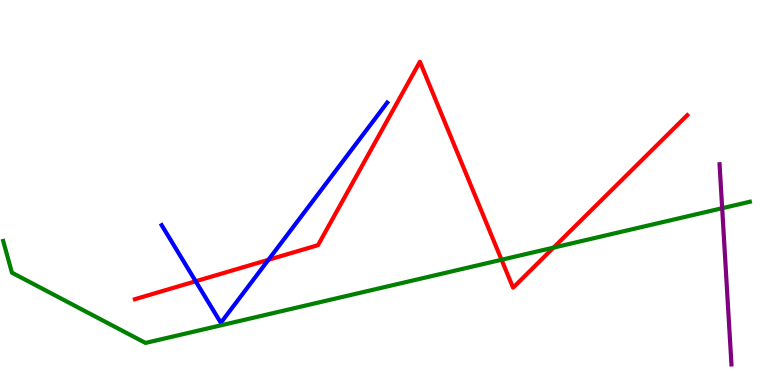[{'lines': ['blue', 'red'], 'intersections': [{'x': 2.52, 'y': 2.69}, {'x': 3.46, 'y': 3.25}]}, {'lines': ['green', 'red'], 'intersections': [{'x': 6.47, 'y': 3.25}, {'x': 7.14, 'y': 3.57}]}, {'lines': ['purple', 'red'], 'intersections': []}, {'lines': ['blue', 'green'], 'intersections': []}, {'lines': ['blue', 'purple'], 'intersections': []}, {'lines': ['green', 'purple'], 'intersections': [{'x': 9.32, 'y': 4.59}]}]